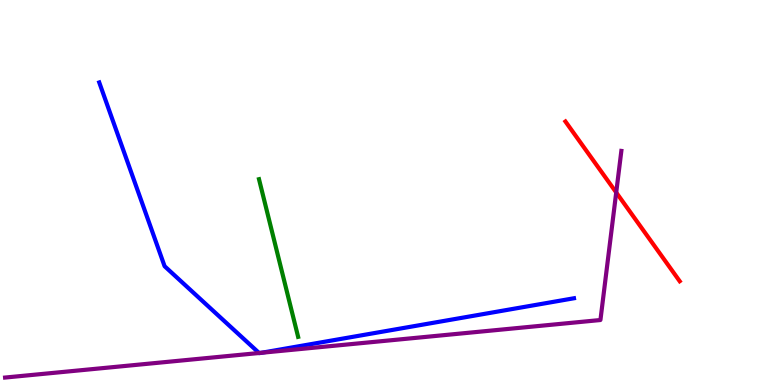[{'lines': ['blue', 'red'], 'intersections': []}, {'lines': ['green', 'red'], 'intersections': []}, {'lines': ['purple', 'red'], 'intersections': [{'x': 7.95, 'y': 5.0}]}, {'lines': ['blue', 'green'], 'intersections': []}, {'lines': ['blue', 'purple'], 'intersections': [{'x': 3.34, 'y': 0.831}, {'x': 3.37, 'y': 0.837}]}, {'lines': ['green', 'purple'], 'intersections': []}]